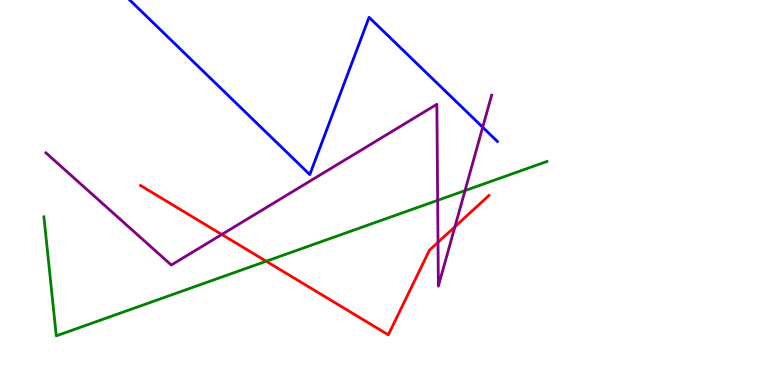[{'lines': ['blue', 'red'], 'intersections': []}, {'lines': ['green', 'red'], 'intersections': [{'x': 3.43, 'y': 3.21}]}, {'lines': ['purple', 'red'], 'intersections': [{'x': 2.86, 'y': 3.91}, {'x': 5.65, 'y': 3.71}, {'x': 5.87, 'y': 4.11}]}, {'lines': ['blue', 'green'], 'intersections': []}, {'lines': ['blue', 'purple'], 'intersections': [{'x': 6.23, 'y': 6.69}]}, {'lines': ['green', 'purple'], 'intersections': [{'x': 5.65, 'y': 4.8}, {'x': 6.0, 'y': 5.05}]}]